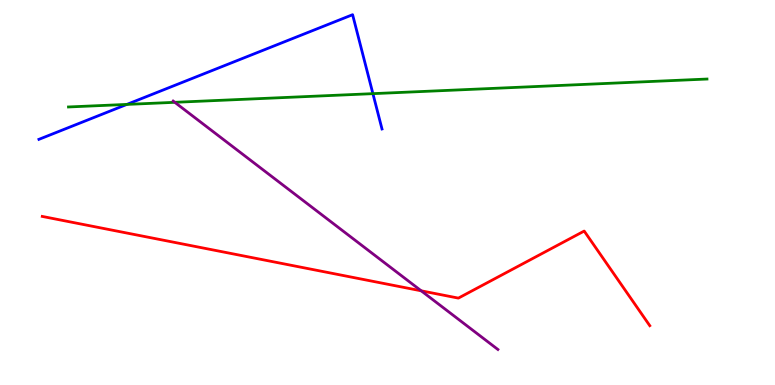[{'lines': ['blue', 'red'], 'intersections': []}, {'lines': ['green', 'red'], 'intersections': []}, {'lines': ['purple', 'red'], 'intersections': [{'x': 5.44, 'y': 2.45}]}, {'lines': ['blue', 'green'], 'intersections': [{'x': 1.64, 'y': 7.29}, {'x': 4.81, 'y': 7.57}]}, {'lines': ['blue', 'purple'], 'intersections': []}, {'lines': ['green', 'purple'], 'intersections': [{'x': 2.26, 'y': 7.34}]}]